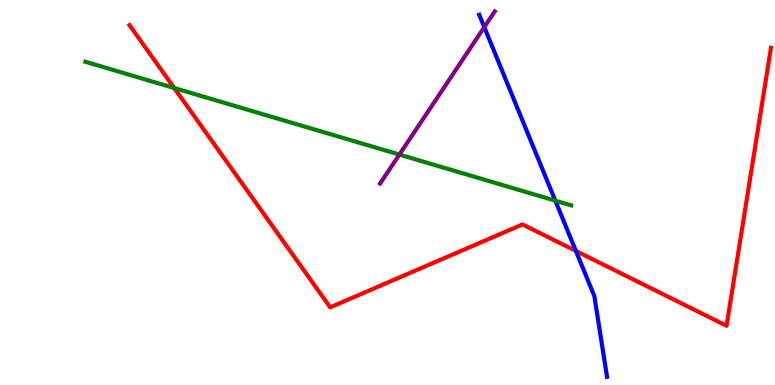[{'lines': ['blue', 'red'], 'intersections': [{'x': 7.43, 'y': 3.48}]}, {'lines': ['green', 'red'], 'intersections': [{'x': 2.25, 'y': 7.71}]}, {'lines': ['purple', 'red'], 'intersections': []}, {'lines': ['blue', 'green'], 'intersections': [{'x': 7.17, 'y': 4.79}]}, {'lines': ['blue', 'purple'], 'intersections': [{'x': 6.25, 'y': 9.29}]}, {'lines': ['green', 'purple'], 'intersections': [{'x': 5.15, 'y': 5.99}]}]